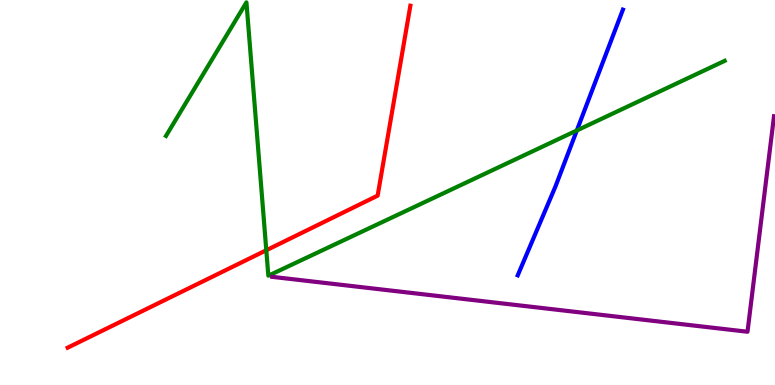[{'lines': ['blue', 'red'], 'intersections': []}, {'lines': ['green', 'red'], 'intersections': [{'x': 3.44, 'y': 3.5}]}, {'lines': ['purple', 'red'], 'intersections': []}, {'lines': ['blue', 'green'], 'intersections': [{'x': 7.44, 'y': 6.61}]}, {'lines': ['blue', 'purple'], 'intersections': []}, {'lines': ['green', 'purple'], 'intersections': []}]